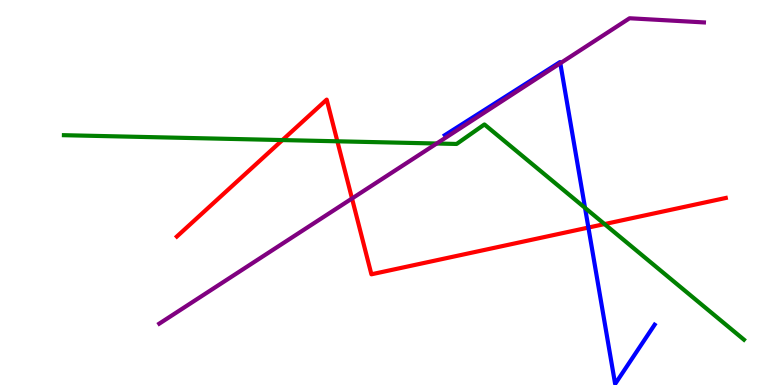[{'lines': ['blue', 'red'], 'intersections': [{'x': 7.59, 'y': 4.09}]}, {'lines': ['green', 'red'], 'intersections': [{'x': 3.64, 'y': 6.36}, {'x': 4.35, 'y': 6.33}, {'x': 7.8, 'y': 4.18}]}, {'lines': ['purple', 'red'], 'intersections': [{'x': 4.54, 'y': 4.84}]}, {'lines': ['blue', 'green'], 'intersections': [{'x': 7.55, 'y': 4.6}]}, {'lines': ['blue', 'purple'], 'intersections': [{'x': 7.23, 'y': 8.36}]}, {'lines': ['green', 'purple'], 'intersections': [{'x': 5.63, 'y': 6.27}]}]